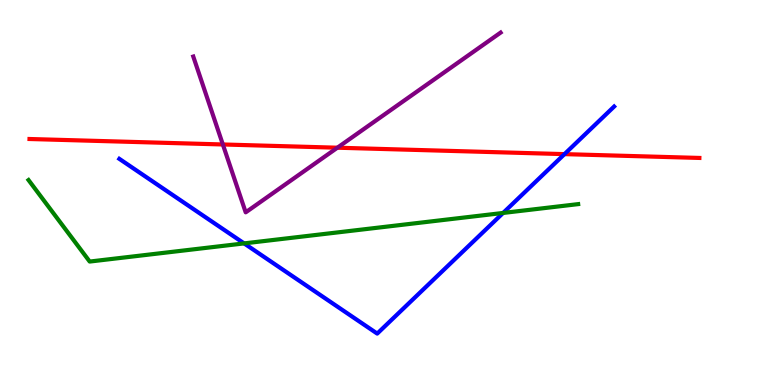[{'lines': ['blue', 'red'], 'intersections': [{'x': 7.28, 'y': 6.0}]}, {'lines': ['green', 'red'], 'intersections': []}, {'lines': ['purple', 'red'], 'intersections': [{'x': 2.88, 'y': 6.25}, {'x': 4.35, 'y': 6.16}]}, {'lines': ['blue', 'green'], 'intersections': [{'x': 3.15, 'y': 3.68}, {'x': 6.49, 'y': 4.47}]}, {'lines': ['blue', 'purple'], 'intersections': []}, {'lines': ['green', 'purple'], 'intersections': []}]